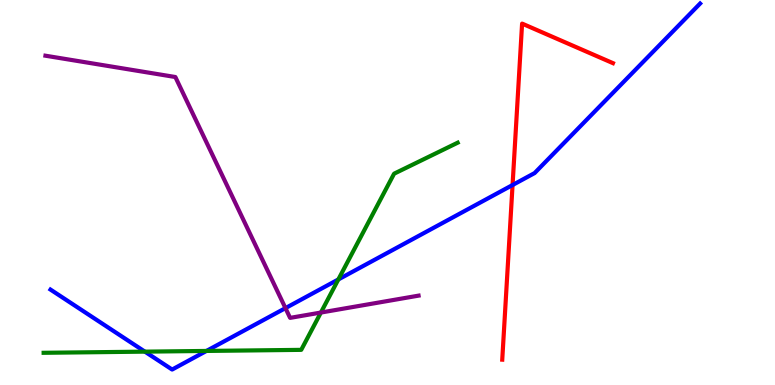[{'lines': ['blue', 'red'], 'intersections': [{'x': 6.61, 'y': 5.19}]}, {'lines': ['green', 'red'], 'intersections': []}, {'lines': ['purple', 'red'], 'intersections': []}, {'lines': ['blue', 'green'], 'intersections': [{'x': 1.87, 'y': 0.866}, {'x': 2.66, 'y': 0.885}, {'x': 4.37, 'y': 2.74}]}, {'lines': ['blue', 'purple'], 'intersections': [{'x': 3.68, 'y': 2.0}]}, {'lines': ['green', 'purple'], 'intersections': [{'x': 4.14, 'y': 1.88}]}]